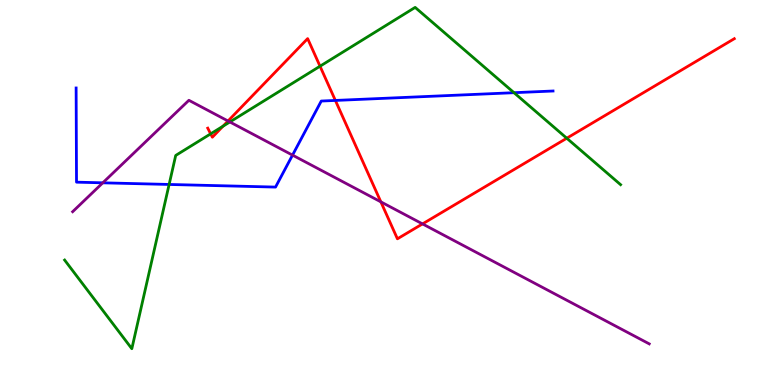[{'lines': ['blue', 'red'], 'intersections': [{'x': 4.33, 'y': 7.39}]}, {'lines': ['green', 'red'], 'intersections': [{'x': 2.72, 'y': 6.52}, {'x': 2.88, 'y': 6.72}, {'x': 4.13, 'y': 8.28}, {'x': 7.31, 'y': 6.41}]}, {'lines': ['purple', 'red'], 'intersections': [{'x': 2.94, 'y': 6.86}, {'x': 4.91, 'y': 4.76}, {'x': 5.45, 'y': 4.18}]}, {'lines': ['blue', 'green'], 'intersections': [{'x': 2.18, 'y': 5.21}, {'x': 6.63, 'y': 7.59}]}, {'lines': ['blue', 'purple'], 'intersections': [{'x': 1.33, 'y': 5.25}, {'x': 3.77, 'y': 5.97}]}, {'lines': ['green', 'purple'], 'intersections': [{'x': 2.97, 'y': 6.83}]}]